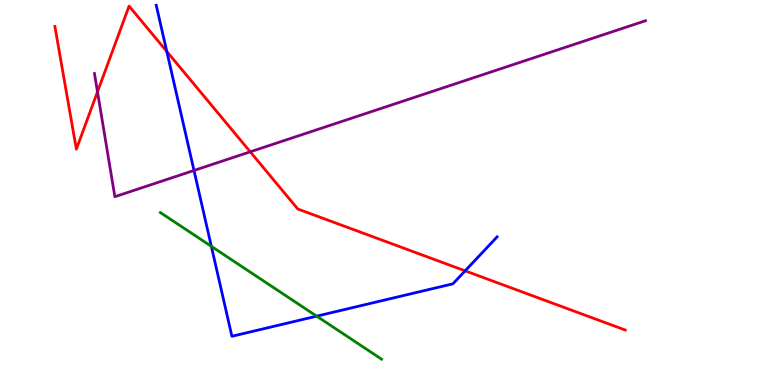[{'lines': ['blue', 'red'], 'intersections': [{'x': 2.15, 'y': 8.66}, {'x': 6.0, 'y': 2.97}]}, {'lines': ['green', 'red'], 'intersections': []}, {'lines': ['purple', 'red'], 'intersections': [{'x': 1.26, 'y': 7.61}, {'x': 3.23, 'y': 6.06}]}, {'lines': ['blue', 'green'], 'intersections': [{'x': 2.73, 'y': 3.6}, {'x': 4.09, 'y': 1.79}]}, {'lines': ['blue', 'purple'], 'intersections': [{'x': 2.5, 'y': 5.57}]}, {'lines': ['green', 'purple'], 'intersections': []}]